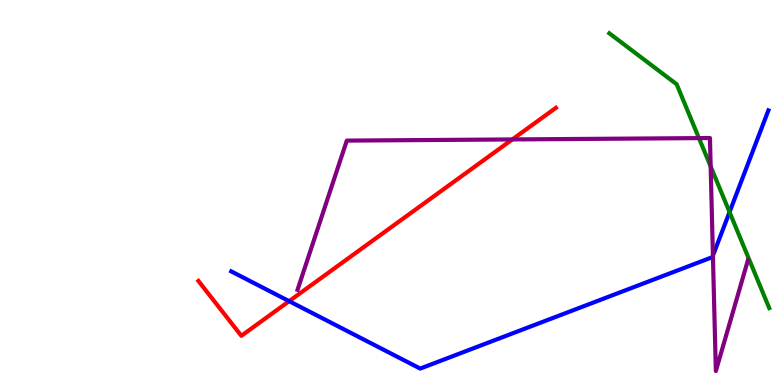[{'lines': ['blue', 'red'], 'intersections': [{'x': 3.73, 'y': 2.18}]}, {'lines': ['green', 'red'], 'intersections': []}, {'lines': ['purple', 'red'], 'intersections': [{'x': 6.61, 'y': 6.38}]}, {'lines': ['blue', 'green'], 'intersections': [{'x': 9.41, 'y': 4.49}]}, {'lines': ['blue', 'purple'], 'intersections': [{'x': 9.2, 'y': 3.36}]}, {'lines': ['green', 'purple'], 'intersections': [{'x': 9.02, 'y': 6.41}, {'x': 9.17, 'y': 5.68}]}]